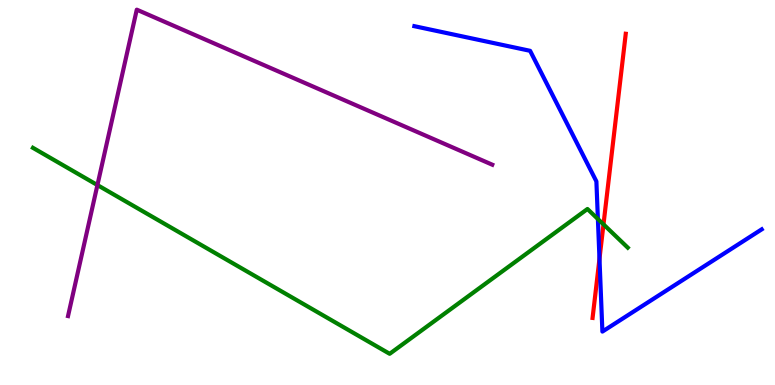[{'lines': ['blue', 'red'], 'intersections': [{'x': 7.74, 'y': 3.28}]}, {'lines': ['green', 'red'], 'intersections': [{'x': 7.79, 'y': 4.17}]}, {'lines': ['purple', 'red'], 'intersections': []}, {'lines': ['blue', 'green'], 'intersections': [{'x': 7.71, 'y': 4.31}]}, {'lines': ['blue', 'purple'], 'intersections': []}, {'lines': ['green', 'purple'], 'intersections': [{'x': 1.26, 'y': 5.19}]}]